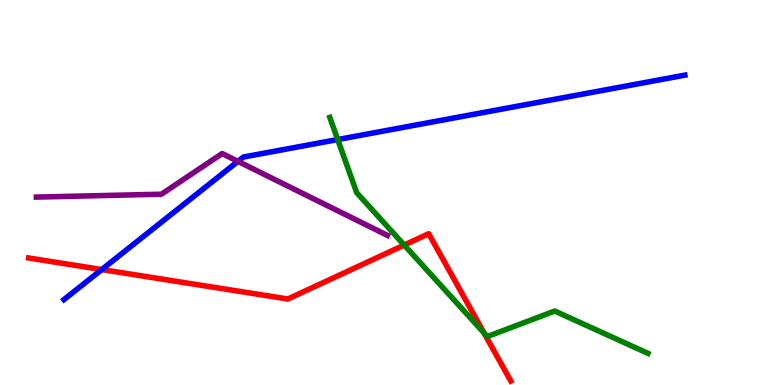[{'lines': ['blue', 'red'], 'intersections': [{'x': 1.31, 'y': 3.0}]}, {'lines': ['green', 'red'], 'intersections': [{'x': 5.22, 'y': 3.63}, {'x': 6.25, 'y': 1.35}]}, {'lines': ['purple', 'red'], 'intersections': []}, {'lines': ['blue', 'green'], 'intersections': [{'x': 4.36, 'y': 6.38}]}, {'lines': ['blue', 'purple'], 'intersections': [{'x': 3.07, 'y': 5.81}]}, {'lines': ['green', 'purple'], 'intersections': []}]